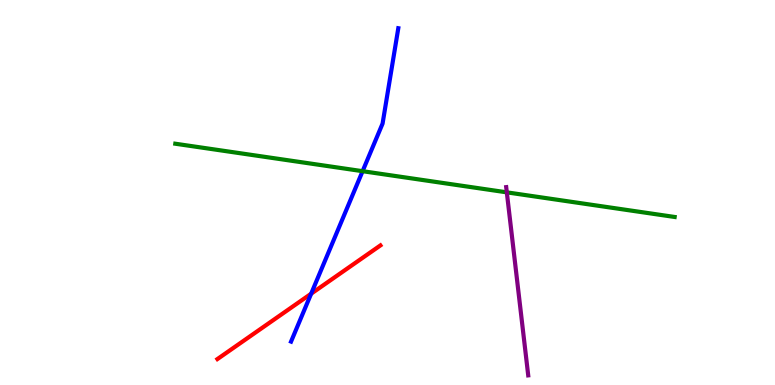[{'lines': ['blue', 'red'], 'intersections': [{'x': 4.01, 'y': 2.37}]}, {'lines': ['green', 'red'], 'intersections': []}, {'lines': ['purple', 'red'], 'intersections': []}, {'lines': ['blue', 'green'], 'intersections': [{'x': 4.68, 'y': 5.55}]}, {'lines': ['blue', 'purple'], 'intersections': []}, {'lines': ['green', 'purple'], 'intersections': [{'x': 6.54, 'y': 5.0}]}]